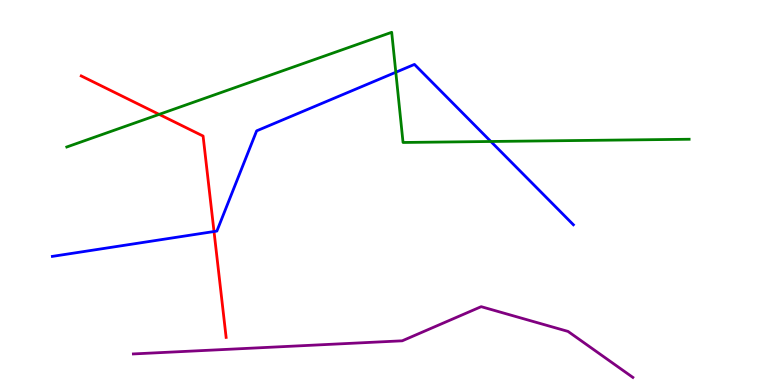[{'lines': ['blue', 'red'], 'intersections': [{'x': 2.76, 'y': 3.99}]}, {'lines': ['green', 'red'], 'intersections': [{'x': 2.05, 'y': 7.03}]}, {'lines': ['purple', 'red'], 'intersections': []}, {'lines': ['blue', 'green'], 'intersections': [{'x': 5.11, 'y': 8.12}, {'x': 6.33, 'y': 6.33}]}, {'lines': ['blue', 'purple'], 'intersections': []}, {'lines': ['green', 'purple'], 'intersections': []}]